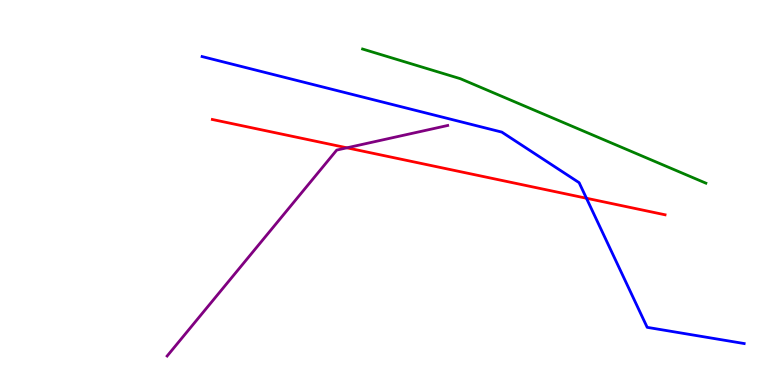[{'lines': ['blue', 'red'], 'intersections': [{'x': 7.57, 'y': 4.85}]}, {'lines': ['green', 'red'], 'intersections': []}, {'lines': ['purple', 'red'], 'intersections': [{'x': 4.48, 'y': 6.16}]}, {'lines': ['blue', 'green'], 'intersections': []}, {'lines': ['blue', 'purple'], 'intersections': []}, {'lines': ['green', 'purple'], 'intersections': []}]